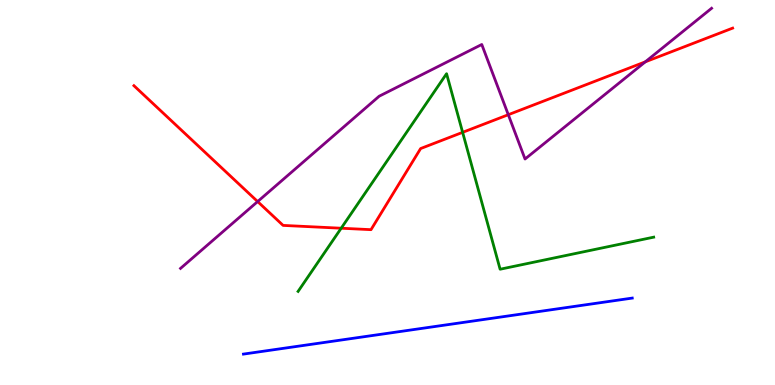[{'lines': ['blue', 'red'], 'intersections': []}, {'lines': ['green', 'red'], 'intersections': [{'x': 4.4, 'y': 4.07}, {'x': 5.97, 'y': 6.56}]}, {'lines': ['purple', 'red'], 'intersections': [{'x': 3.32, 'y': 4.76}, {'x': 6.56, 'y': 7.02}, {'x': 8.33, 'y': 8.39}]}, {'lines': ['blue', 'green'], 'intersections': []}, {'lines': ['blue', 'purple'], 'intersections': []}, {'lines': ['green', 'purple'], 'intersections': []}]